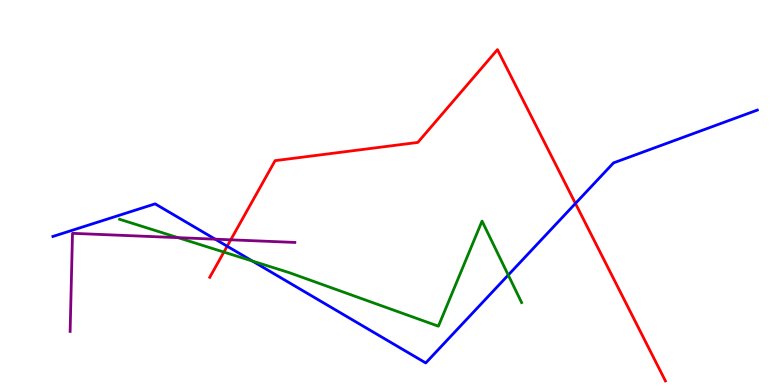[{'lines': ['blue', 'red'], 'intersections': [{'x': 2.93, 'y': 3.6}, {'x': 7.43, 'y': 4.72}]}, {'lines': ['green', 'red'], 'intersections': [{'x': 2.89, 'y': 3.45}]}, {'lines': ['purple', 'red'], 'intersections': [{'x': 2.98, 'y': 3.77}]}, {'lines': ['blue', 'green'], 'intersections': [{'x': 3.26, 'y': 3.22}, {'x': 6.56, 'y': 2.86}]}, {'lines': ['blue', 'purple'], 'intersections': [{'x': 2.78, 'y': 3.79}]}, {'lines': ['green', 'purple'], 'intersections': [{'x': 2.3, 'y': 3.83}]}]